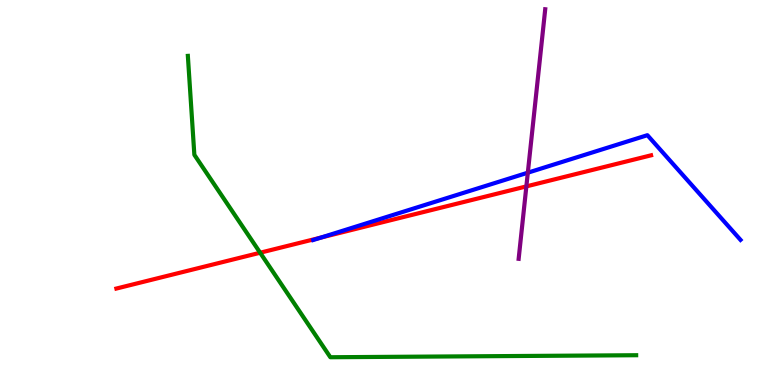[{'lines': ['blue', 'red'], 'intersections': [{'x': 4.14, 'y': 3.83}]}, {'lines': ['green', 'red'], 'intersections': [{'x': 3.36, 'y': 3.44}]}, {'lines': ['purple', 'red'], 'intersections': [{'x': 6.79, 'y': 5.16}]}, {'lines': ['blue', 'green'], 'intersections': []}, {'lines': ['blue', 'purple'], 'intersections': [{'x': 6.81, 'y': 5.51}]}, {'lines': ['green', 'purple'], 'intersections': []}]